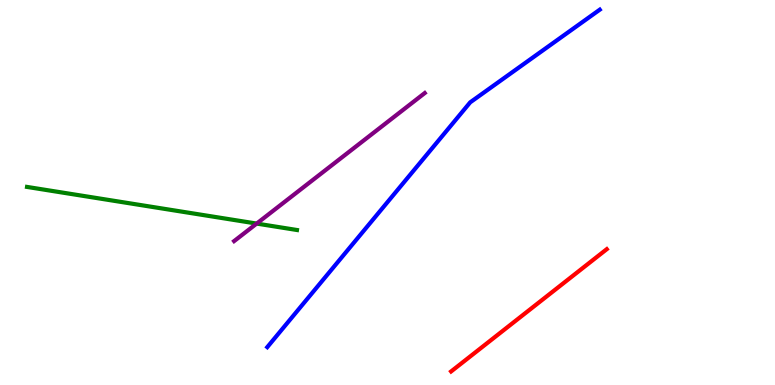[{'lines': ['blue', 'red'], 'intersections': []}, {'lines': ['green', 'red'], 'intersections': []}, {'lines': ['purple', 'red'], 'intersections': []}, {'lines': ['blue', 'green'], 'intersections': []}, {'lines': ['blue', 'purple'], 'intersections': []}, {'lines': ['green', 'purple'], 'intersections': [{'x': 3.31, 'y': 4.19}]}]